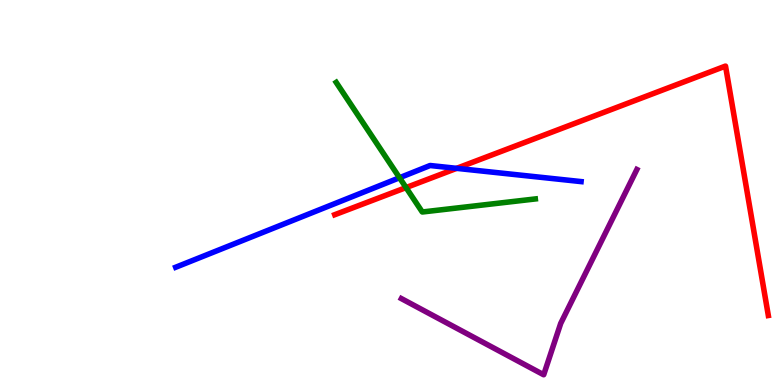[{'lines': ['blue', 'red'], 'intersections': [{'x': 5.89, 'y': 5.63}]}, {'lines': ['green', 'red'], 'intersections': [{'x': 5.24, 'y': 5.13}]}, {'lines': ['purple', 'red'], 'intersections': []}, {'lines': ['blue', 'green'], 'intersections': [{'x': 5.16, 'y': 5.38}]}, {'lines': ['blue', 'purple'], 'intersections': []}, {'lines': ['green', 'purple'], 'intersections': []}]